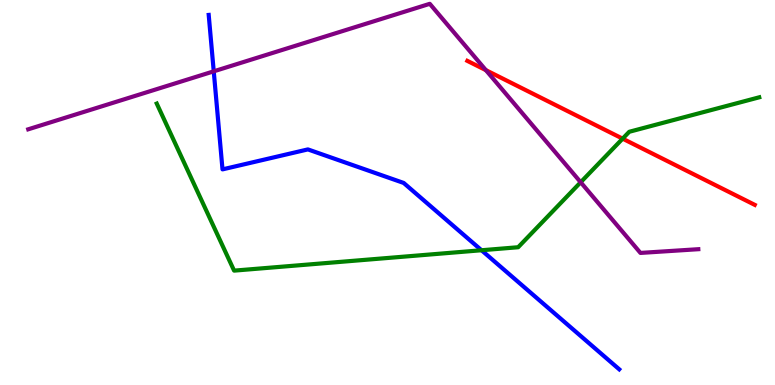[{'lines': ['blue', 'red'], 'intersections': []}, {'lines': ['green', 'red'], 'intersections': [{'x': 8.03, 'y': 6.4}]}, {'lines': ['purple', 'red'], 'intersections': [{'x': 6.27, 'y': 8.18}]}, {'lines': ['blue', 'green'], 'intersections': [{'x': 6.21, 'y': 3.5}]}, {'lines': ['blue', 'purple'], 'intersections': [{'x': 2.76, 'y': 8.15}]}, {'lines': ['green', 'purple'], 'intersections': [{'x': 7.49, 'y': 5.27}]}]